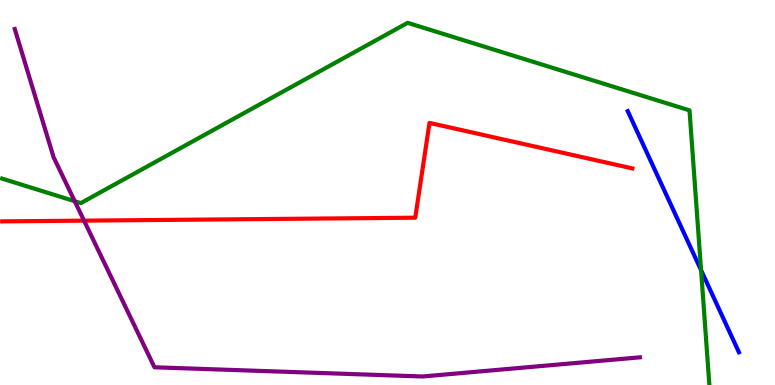[{'lines': ['blue', 'red'], 'intersections': []}, {'lines': ['green', 'red'], 'intersections': []}, {'lines': ['purple', 'red'], 'intersections': [{'x': 1.08, 'y': 4.27}]}, {'lines': ['blue', 'green'], 'intersections': [{'x': 9.05, 'y': 2.98}]}, {'lines': ['blue', 'purple'], 'intersections': []}, {'lines': ['green', 'purple'], 'intersections': [{'x': 0.964, 'y': 4.77}]}]